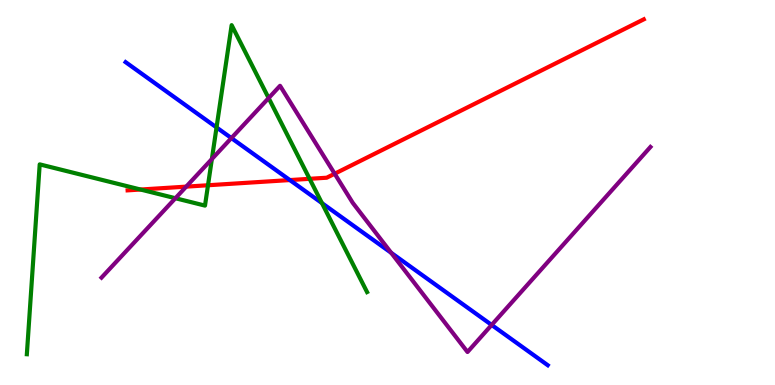[{'lines': ['blue', 'red'], 'intersections': [{'x': 3.74, 'y': 5.32}]}, {'lines': ['green', 'red'], 'intersections': [{'x': 1.81, 'y': 5.08}, {'x': 2.68, 'y': 5.19}, {'x': 3.99, 'y': 5.36}]}, {'lines': ['purple', 'red'], 'intersections': [{'x': 2.4, 'y': 5.15}, {'x': 4.32, 'y': 5.49}]}, {'lines': ['blue', 'green'], 'intersections': [{'x': 2.79, 'y': 6.69}, {'x': 4.15, 'y': 4.73}]}, {'lines': ['blue', 'purple'], 'intersections': [{'x': 2.99, 'y': 6.41}, {'x': 5.05, 'y': 3.43}, {'x': 6.34, 'y': 1.56}]}, {'lines': ['green', 'purple'], 'intersections': [{'x': 2.26, 'y': 4.85}, {'x': 2.73, 'y': 5.87}, {'x': 3.47, 'y': 7.45}]}]